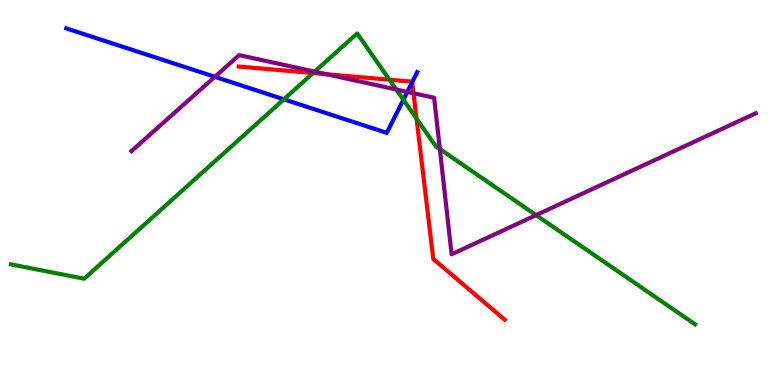[{'lines': ['blue', 'red'], 'intersections': [{'x': 5.32, 'y': 7.86}]}, {'lines': ['green', 'red'], 'intersections': [{'x': 4.04, 'y': 8.1}, {'x': 5.02, 'y': 7.93}, {'x': 5.37, 'y': 6.92}]}, {'lines': ['purple', 'red'], 'intersections': [{'x': 4.21, 'y': 8.07}, {'x': 5.34, 'y': 7.58}]}, {'lines': ['blue', 'green'], 'intersections': [{'x': 3.66, 'y': 7.42}, {'x': 5.2, 'y': 7.41}]}, {'lines': ['blue', 'purple'], 'intersections': [{'x': 2.77, 'y': 8.0}, {'x': 5.26, 'y': 7.61}]}, {'lines': ['green', 'purple'], 'intersections': [{'x': 4.06, 'y': 8.14}, {'x': 5.11, 'y': 7.68}, {'x': 5.68, 'y': 6.13}, {'x': 6.92, 'y': 4.41}]}]